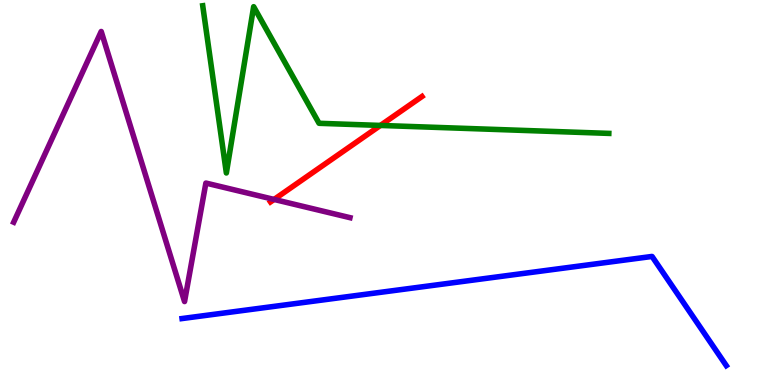[{'lines': ['blue', 'red'], 'intersections': []}, {'lines': ['green', 'red'], 'intersections': [{'x': 4.91, 'y': 6.74}]}, {'lines': ['purple', 'red'], 'intersections': [{'x': 3.54, 'y': 4.82}]}, {'lines': ['blue', 'green'], 'intersections': []}, {'lines': ['blue', 'purple'], 'intersections': []}, {'lines': ['green', 'purple'], 'intersections': []}]